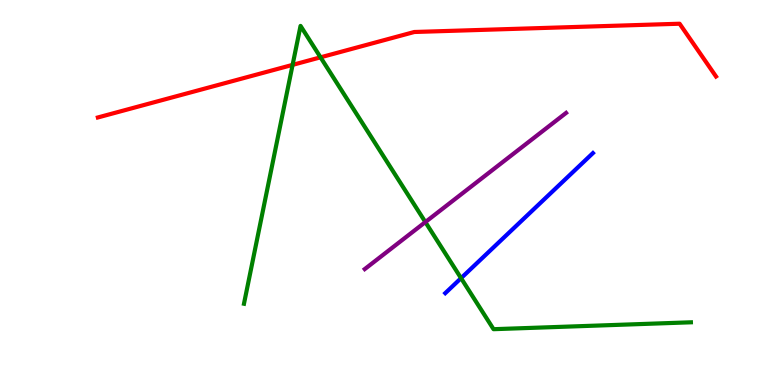[{'lines': ['blue', 'red'], 'intersections': []}, {'lines': ['green', 'red'], 'intersections': [{'x': 3.78, 'y': 8.32}, {'x': 4.14, 'y': 8.51}]}, {'lines': ['purple', 'red'], 'intersections': []}, {'lines': ['blue', 'green'], 'intersections': [{'x': 5.95, 'y': 2.77}]}, {'lines': ['blue', 'purple'], 'intersections': []}, {'lines': ['green', 'purple'], 'intersections': [{'x': 5.49, 'y': 4.23}]}]